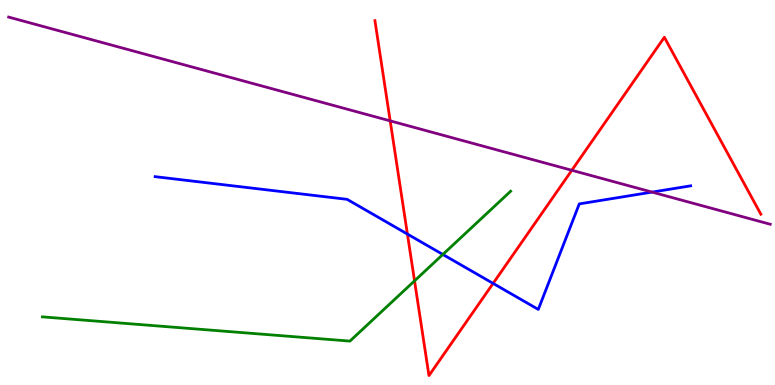[{'lines': ['blue', 'red'], 'intersections': [{'x': 5.26, 'y': 3.92}, {'x': 6.36, 'y': 2.64}]}, {'lines': ['green', 'red'], 'intersections': [{'x': 5.35, 'y': 2.71}]}, {'lines': ['purple', 'red'], 'intersections': [{'x': 5.03, 'y': 6.86}, {'x': 7.38, 'y': 5.58}]}, {'lines': ['blue', 'green'], 'intersections': [{'x': 5.71, 'y': 3.39}]}, {'lines': ['blue', 'purple'], 'intersections': [{'x': 8.41, 'y': 5.01}]}, {'lines': ['green', 'purple'], 'intersections': []}]